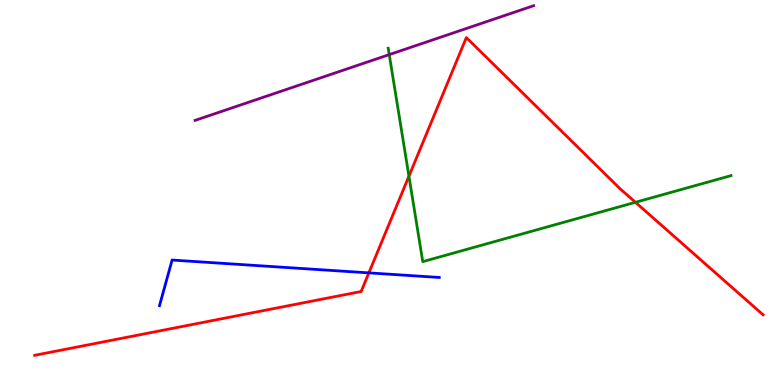[{'lines': ['blue', 'red'], 'intersections': [{'x': 4.76, 'y': 2.91}]}, {'lines': ['green', 'red'], 'intersections': [{'x': 5.28, 'y': 5.42}, {'x': 8.2, 'y': 4.75}]}, {'lines': ['purple', 'red'], 'intersections': []}, {'lines': ['blue', 'green'], 'intersections': []}, {'lines': ['blue', 'purple'], 'intersections': []}, {'lines': ['green', 'purple'], 'intersections': [{'x': 5.02, 'y': 8.58}]}]